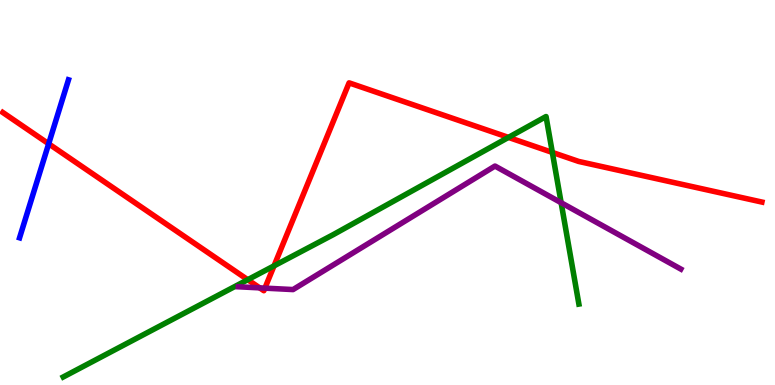[{'lines': ['blue', 'red'], 'intersections': [{'x': 0.628, 'y': 6.26}]}, {'lines': ['green', 'red'], 'intersections': [{'x': 3.2, 'y': 2.73}, {'x': 3.54, 'y': 3.09}, {'x': 6.56, 'y': 6.43}, {'x': 7.13, 'y': 6.04}]}, {'lines': ['purple', 'red'], 'intersections': [{'x': 3.35, 'y': 2.52}, {'x': 3.42, 'y': 2.52}]}, {'lines': ['blue', 'green'], 'intersections': []}, {'lines': ['blue', 'purple'], 'intersections': []}, {'lines': ['green', 'purple'], 'intersections': [{'x': 7.24, 'y': 4.73}]}]